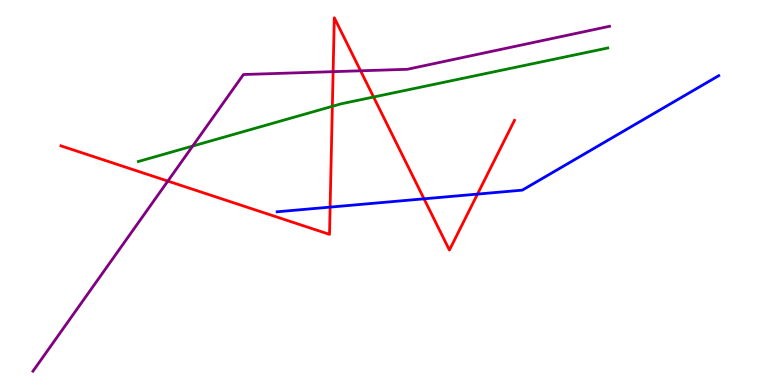[{'lines': ['blue', 'red'], 'intersections': [{'x': 4.26, 'y': 4.62}, {'x': 5.47, 'y': 4.84}, {'x': 6.16, 'y': 4.96}]}, {'lines': ['green', 'red'], 'intersections': [{'x': 4.29, 'y': 7.24}, {'x': 4.82, 'y': 7.48}]}, {'lines': ['purple', 'red'], 'intersections': [{'x': 2.17, 'y': 5.3}, {'x': 4.3, 'y': 8.14}, {'x': 4.65, 'y': 8.16}]}, {'lines': ['blue', 'green'], 'intersections': []}, {'lines': ['blue', 'purple'], 'intersections': []}, {'lines': ['green', 'purple'], 'intersections': [{'x': 2.49, 'y': 6.21}]}]